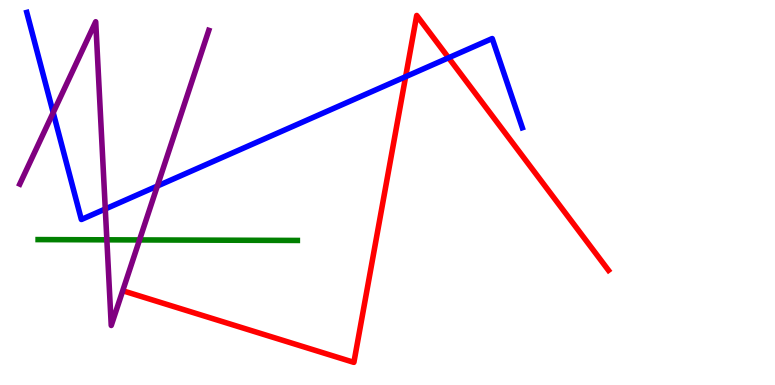[{'lines': ['blue', 'red'], 'intersections': [{'x': 5.23, 'y': 8.01}, {'x': 5.79, 'y': 8.5}]}, {'lines': ['green', 'red'], 'intersections': []}, {'lines': ['purple', 'red'], 'intersections': []}, {'lines': ['blue', 'green'], 'intersections': []}, {'lines': ['blue', 'purple'], 'intersections': [{'x': 0.686, 'y': 7.07}, {'x': 1.36, 'y': 4.57}, {'x': 2.03, 'y': 5.17}]}, {'lines': ['green', 'purple'], 'intersections': [{'x': 1.38, 'y': 3.77}, {'x': 1.8, 'y': 3.77}]}]